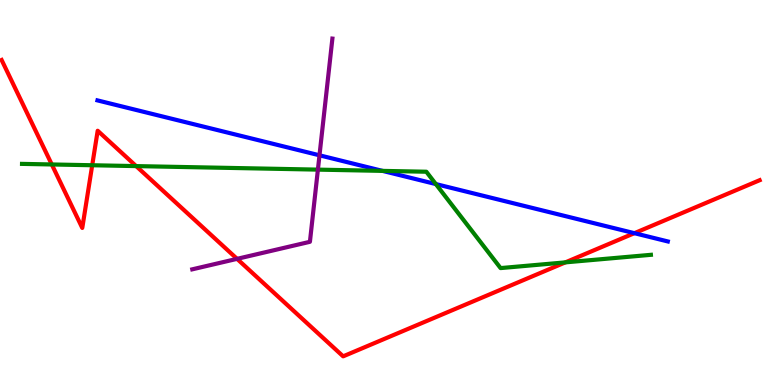[{'lines': ['blue', 'red'], 'intersections': [{'x': 8.19, 'y': 3.94}]}, {'lines': ['green', 'red'], 'intersections': [{'x': 0.668, 'y': 5.73}, {'x': 1.19, 'y': 5.71}, {'x': 1.76, 'y': 5.69}, {'x': 7.3, 'y': 3.19}]}, {'lines': ['purple', 'red'], 'intersections': [{'x': 3.06, 'y': 3.28}]}, {'lines': ['blue', 'green'], 'intersections': [{'x': 4.94, 'y': 5.56}, {'x': 5.62, 'y': 5.22}]}, {'lines': ['blue', 'purple'], 'intersections': [{'x': 4.12, 'y': 5.97}]}, {'lines': ['green', 'purple'], 'intersections': [{'x': 4.1, 'y': 5.59}]}]